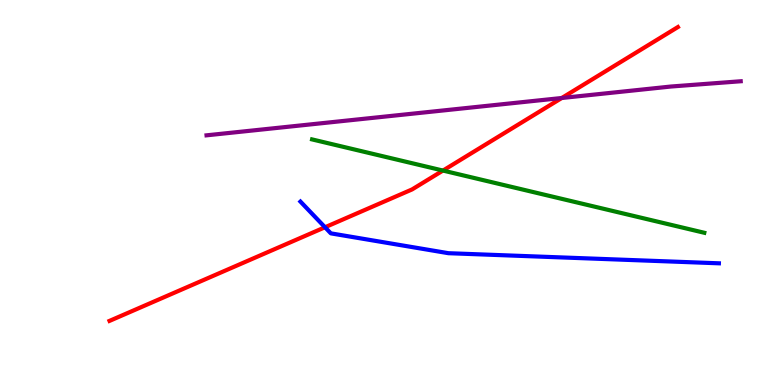[{'lines': ['blue', 'red'], 'intersections': [{'x': 4.19, 'y': 4.1}]}, {'lines': ['green', 'red'], 'intersections': [{'x': 5.72, 'y': 5.57}]}, {'lines': ['purple', 'red'], 'intersections': [{'x': 7.25, 'y': 7.45}]}, {'lines': ['blue', 'green'], 'intersections': []}, {'lines': ['blue', 'purple'], 'intersections': []}, {'lines': ['green', 'purple'], 'intersections': []}]